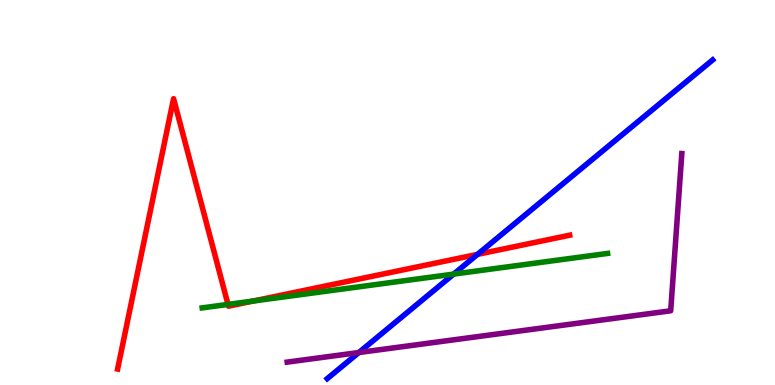[{'lines': ['blue', 'red'], 'intersections': [{'x': 6.16, 'y': 3.39}]}, {'lines': ['green', 'red'], 'intersections': [{'x': 2.94, 'y': 2.09}, {'x': 3.27, 'y': 2.18}]}, {'lines': ['purple', 'red'], 'intersections': []}, {'lines': ['blue', 'green'], 'intersections': [{'x': 5.85, 'y': 2.88}]}, {'lines': ['blue', 'purple'], 'intersections': [{'x': 4.63, 'y': 0.843}]}, {'lines': ['green', 'purple'], 'intersections': []}]